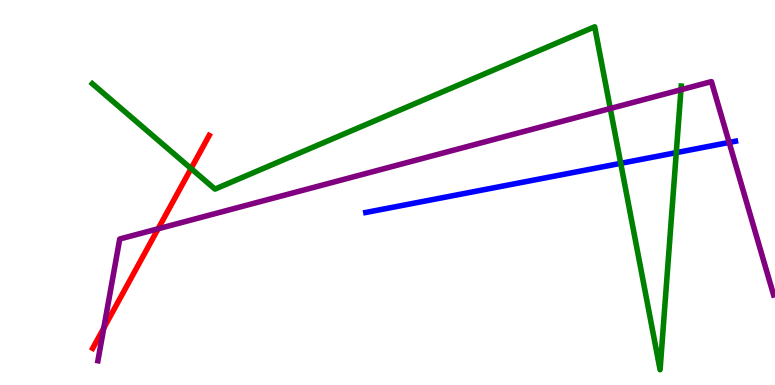[{'lines': ['blue', 'red'], 'intersections': []}, {'lines': ['green', 'red'], 'intersections': [{'x': 2.47, 'y': 5.62}]}, {'lines': ['purple', 'red'], 'intersections': [{'x': 1.34, 'y': 1.48}, {'x': 2.04, 'y': 4.06}]}, {'lines': ['blue', 'green'], 'intersections': [{'x': 8.01, 'y': 5.76}, {'x': 8.73, 'y': 6.04}]}, {'lines': ['blue', 'purple'], 'intersections': [{'x': 9.41, 'y': 6.3}]}, {'lines': ['green', 'purple'], 'intersections': [{'x': 7.87, 'y': 7.18}, {'x': 8.79, 'y': 7.67}]}]